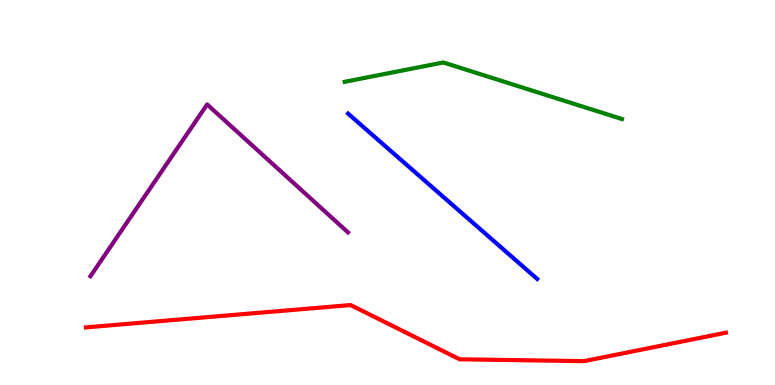[{'lines': ['blue', 'red'], 'intersections': []}, {'lines': ['green', 'red'], 'intersections': []}, {'lines': ['purple', 'red'], 'intersections': []}, {'lines': ['blue', 'green'], 'intersections': []}, {'lines': ['blue', 'purple'], 'intersections': []}, {'lines': ['green', 'purple'], 'intersections': []}]